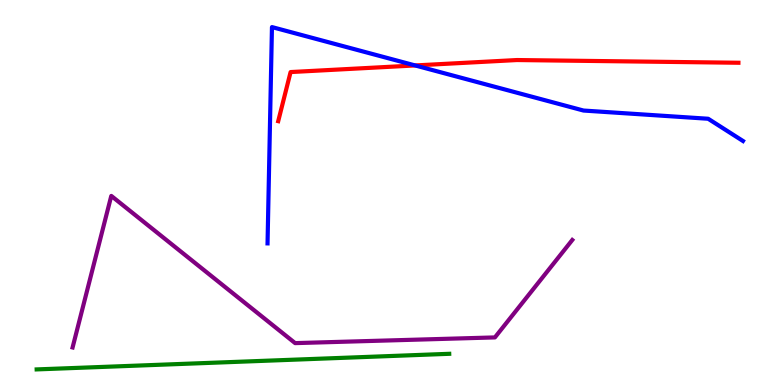[{'lines': ['blue', 'red'], 'intersections': [{'x': 5.36, 'y': 8.3}]}, {'lines': ['green', 'red'], 'intersections': []}, {'lines': ['purple', 'red'], 'intersections': []}, {'lines': ['blue', 'green'], 'intersections': []}, {'lines': ['blue', 'purple'], 'intersections': []}, {'lines': ['green', 'purple'], 'intersections': []}]